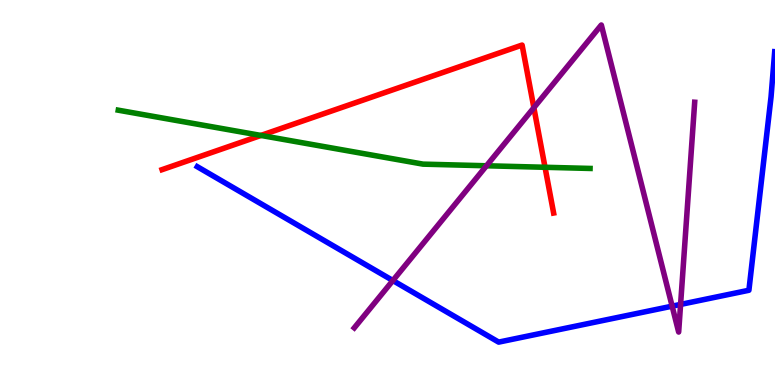[{'lines': ['blue', 'red'], 'intersections': []}, {'lines': ['green', 'red'], 'intersections': [{'x': 3.37, 'y': 6.48}, {'x': 7.03, 'y': 5.66}]}, {'lines': ['purple', 'red'], 'intersections': [{'x': 6.89, 'y': 7.2}]}, {'lines': ['blue', 'green'], 'intersections': []}, {'lines': ['blue', 'purple'], 'intersections': [{'x': 5.07, 'y': 2.71}, {'x': 8.67, 'y': 2.05}, {'x': 8.78, 'y': 2.09}]}, {'lines': ['green', 'purple'], 'intersections': [{'x': 6.28, 'y': 5.69}]}]